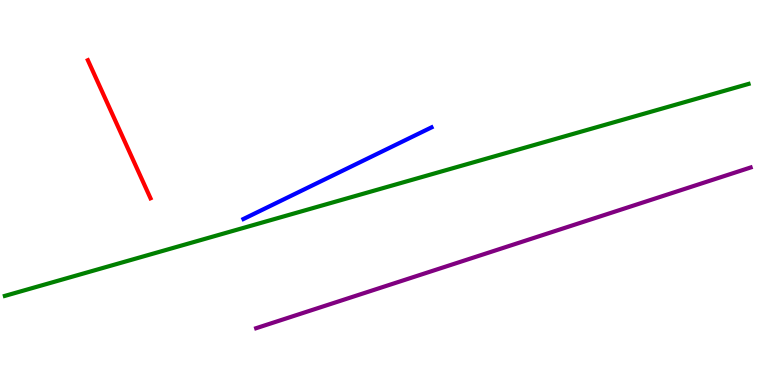[{'lines': ['blue', 'red'], 'intersections': []}, {'lines': ['green', 'red'], 'intersections': []}, {'lines': ['purple', 'red'], 'intersections': []}, {'lines': ['blue', 'green'], 'intersections': []}, {'lines': ['blue', 'purple'], 'intersections': []}, {'lines': ['green', 'purple'], 'intersections': []}]